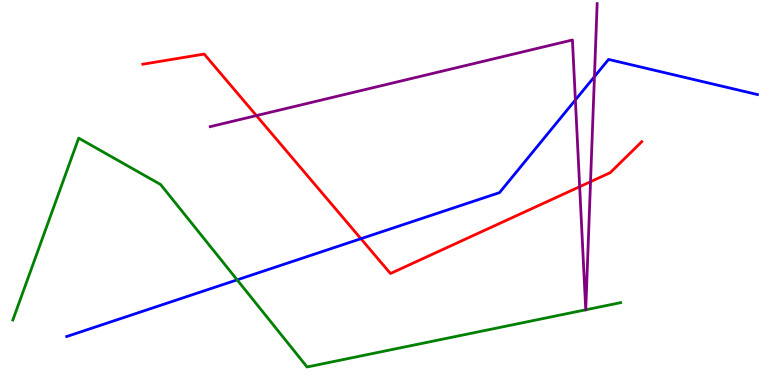[{'lines': ['blue', 'red'], 'intersections': [{'x': 4.66, 'y': 3.8}]}, {'lines': ['green', 'red'], 'intersections': []}, {'lines': ['purple', 'red'], 'intersections': [{'x': 3.31, 'y': 7.0}, {'x': 7.48, 'y': 5.15}, {'x': 7.62, 'y': 5.28}]}, {'lines': ['blue', 'green'], 'intersections': [{'x': 3.06, 'y': 2.73}]}, {'lines': ['blue', 'purple'], 'intersections': [{'x': 7.42, 'y': 7.4}, {'x': 7.67, 'y': 8.01}]}, {'lines': ['green', 'purple'], 'intersections': [{'x': 7.56, 'y': 1.95}, {'x': 7.56, 'y': 1.95}]}]